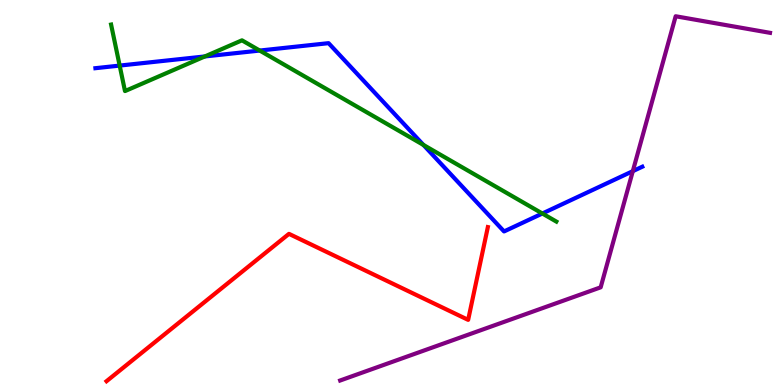[{'lines': ['blue', 'red'], 'intersections': []}, {'lines': ['green', 'red'], 'intersections': []}, {'lines': ['purple', 'red'], 'intersections': []}, {'lines': ['blue', 'green'], 'intersections': [{'x': 1.54, 'y': 8.3}, {'x': 2.64, 'y': 8.53}, {'x': 3.35, 'y': 8.69}, {'x': 5.46, 'y': 6.24}, {'x': 7.0, 'y': 4.45}]}, {'lines': ['blue', 'purple'], 'intersections': [{'x': 8.17, 'y': 5.55}]}, {'lines': ['green', 'purple'], 'intersections': []}]